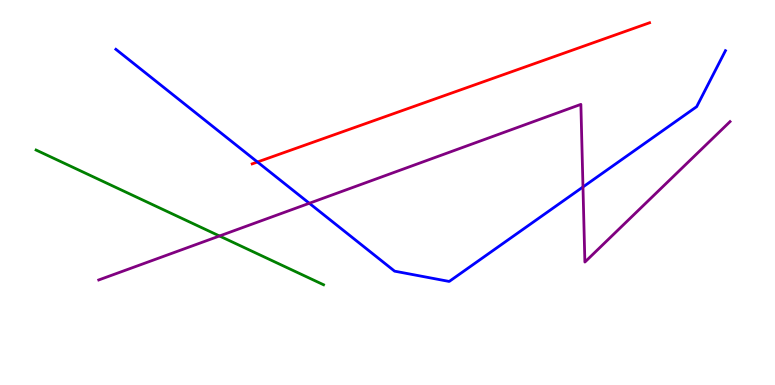[{'lines': ['blue', 'red'], 'intersections': [{'x': 3.32, 'y': 5.79}]}, {'lines': ['green', 'red'], 'intersections': []}, {'lines': ['purple', 'red'], 'intersections': []}, {'lines': ['blue', 'green'], 'intersections': []}, {'lines': ['blue', 'purple'], 'intersections': [{'x': 3.99, 'y': 4.72}, {'x': 7.52, 'y': 5.14}]}, {'lines': ['green', 'purple'], 'intersections': [{'x': 2.83, 'y': 3.87}]}]